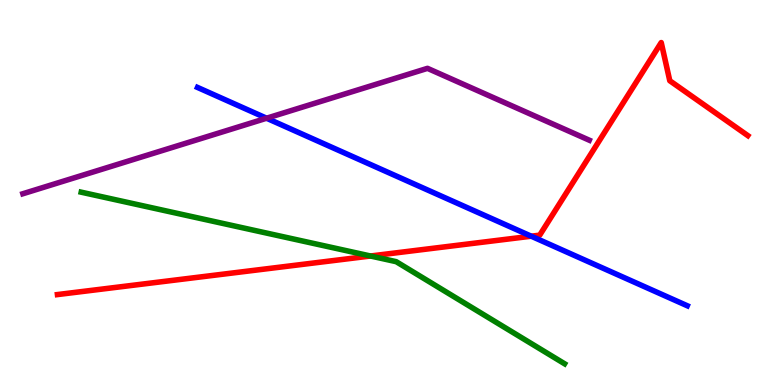[{'lines': ['blue', 'red'], 'intersections': [{'x': 6.85, 'y': 3.87}]}, {'lines': ['green', 'red'], 'intersections': [{'x': 4.78, 'y': 3.35}]}, {'lines': ['purple', 'red'], 'intersections': []}, {'lines': ['blue', 'green'], 'intersections': []}, {'lines': ['blue', 'purple'], 'intersections': [{'x': 3.44, 'y': 6.93}]}, {'lines': ['green', 'purple'], 'intersections': []}]